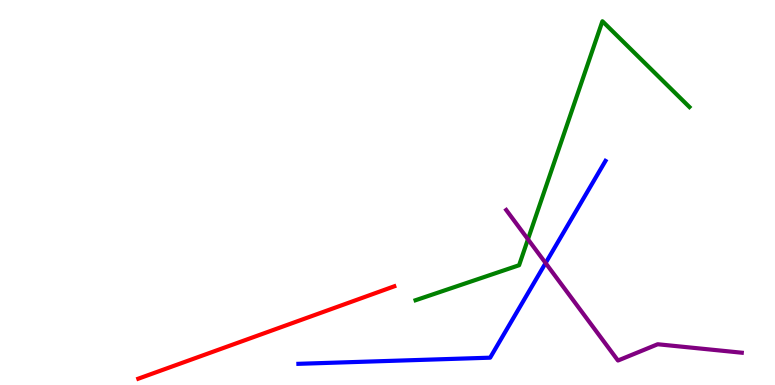[{'lines': ['blue', 'red'], 'intersections': []}, {'lines': ['green', 'red'], 'intersections': []}, {'lines': ['purple', 'red'], 'intersections': []}, {'lines': ['blue', 'green'], 'intersections': []}, {'lines': ['blue', 'purple'], 'intersections': [{'x': 7.04, 'y': 3.17}]}, {'lines': ['green', 'purple'], 'intersections': [{'x': 6.81, 'y': 3.79}]}]